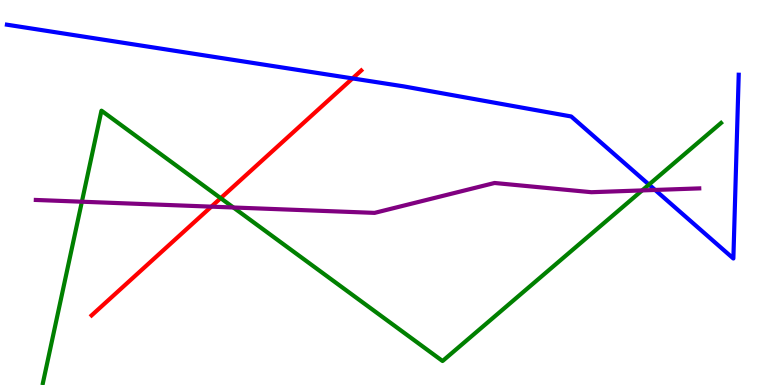[{'lines': ['blue', 'red'], 'intersections': [{'x': 4.55, 'y': 7.96}]}, {'lines': ['green', 'red'], 'intersections': [{'x': 2.85, 'y': 4.85}]}, {'lines': ['purple', 'red'], 'intersections': [{'x': 2.73, 'y': 4.63}]}, {'lines': ['blue', 'green'], 'intersections': [{'x': 8.37, 'y': 5.21}]}, {'lines': ['blue', 'purple'], 'intersections': [{'x': 8.45, 'y': 5.07}]}, {'lines': ['green', 'purple'], 'intersections': [{'x': 1.06, 'y': 4.76}, {'x': 3.01, 'y': 4.61}, {'x': 8.29, 'y': 5.05}]}]